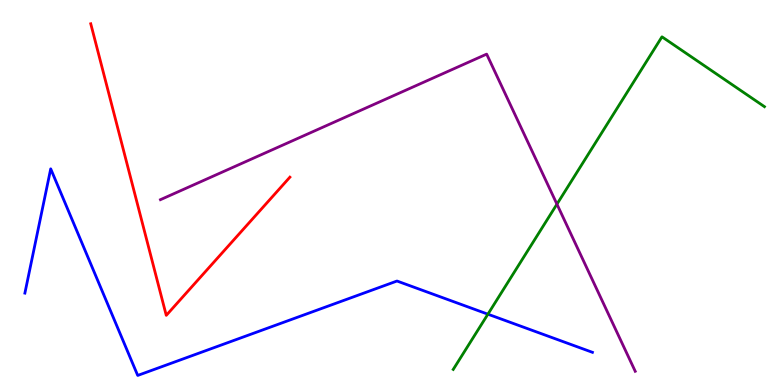[{'lines': ['blue', 'red'], 'intersections': []}, {'lines': ['green', 'red'], 'intersections': []}, {'lines': ['purple', 'red'], 'intersections': []}, {'lines': ['blue', 'green'], 'intersections': [{'x': 6.3, 'y': 1.84}]}, {'lines': ['blue', 'purple'], 'intersections': []}, {'lines': ['green', 'purple'], 'intersections': [{'x': 7.19, 'y': 4.7}]}]